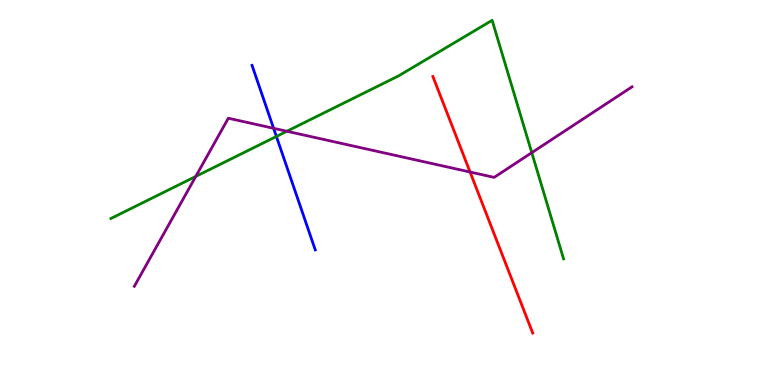[{'lines': ['blue', 'red'], 'intersections': []}, {'lines': ['green', 'red'], 'intersections': []}, {'lines': ['purple', 'red'], 'intersections': [{'x': 6.07, 'y': 5.53}]}, {'lines': ['blue', 'green'], 'intersections': [{'x': 3.57, 'y': 6.46}]}, {'lines': ['blue', 'purple'], 'intersections': [{'x': 3.53, 'y': 6.67}]}, {'lines': ['green', 'purple'], 'intersections': [{'x': 2.53, 'y': 5.42}, {'x': 3.7, 'y': 6.59}, {'x': 6.86, 'y': 6.03}]}]